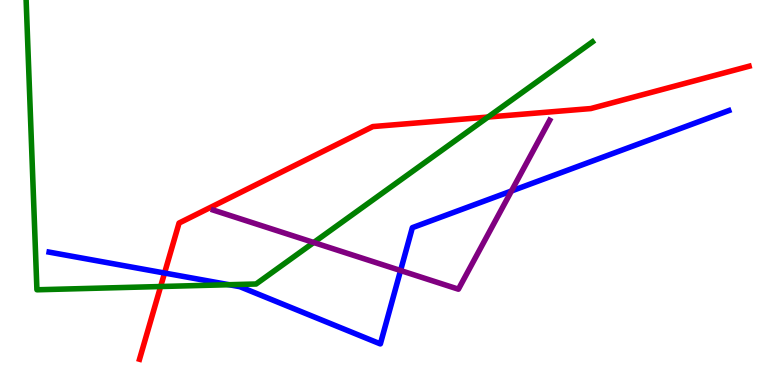[{'lines': ['blue', 'red'], 'intersections': [{'x': 2.12, 'y': 2.91}]}, {'lines': ['green', 'red'], 'intersections': [{'x': 2.07, 'y': 2.56}, {'x': 6.3, 'y': 6.96}]}, {'lines': ['purple', 'red'], 'intersections': []}, {'lines': ['blue', 'green'], 'intersections': [{'x': 2.96, 'y': 2.6}]}, {'lines': ['blue', 'purple'], 'intersections': [{'x': 5.17, 'y': 2.97}, {'x': 6.6, 'y': 5.04}]}, {'lines': ['green', 'purple'], 'intersections': [{'x': 4.05, 'y': 3.7}]}]